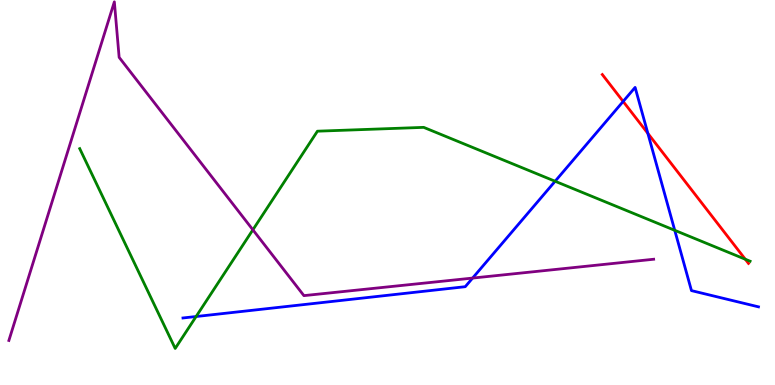[{'lines': ['blue', 'red'], 'intersections': [{'x': 8.04, 'y': 7.36}, {'x': 8.36, 'y': 6.54}]}, {'lines': ['green', 'red'], 'intersections': [{'x': 9.62, 'y': 3.27}]}, {'lines': ['purple', 'red'], 'intersections': []}, {'lines': ['blue', 'green'], 'intersections': [{'x': 2.53, 'y': 1.78}, {'x': 7.16, 'y': 5.29}, {'x': 8.71, 'y': 4.02}]}, {'lines': ['blue', 'purple'], 'intersections': [{'x': 6.1, 'y': 2.78}]}, {'lines': ['green', 'purple'], 'intersections': [{'x': 3.26, 'y': 4.03}]}]